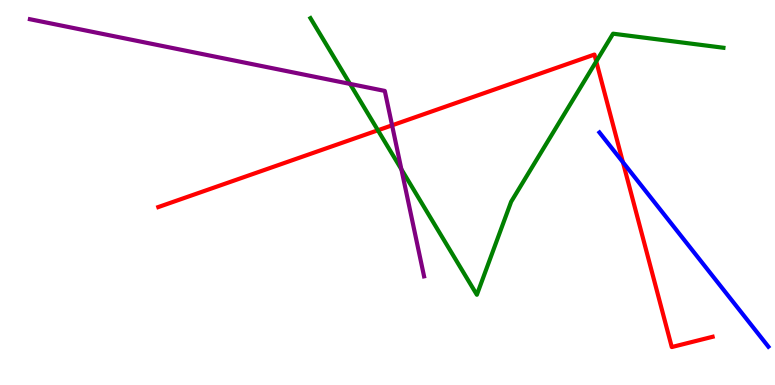[{'lines': ['blue', 'red'], 'intersections': [{'x': 8.04, 'y': 5.79}]}, {'lines': ['green', 'red'], 'intersections': [{'x': 4.88, 'y': 6.62}, {'x': 7.69, 'y': 8.41}]}, {'lines': ['purple', 'red'], 'intersections': [{'x': 5.06, 'y': 6.74}]}, {'lines': ['blue', 'green'], 'intersections': []}, {'lines': ['blue', 'purple'], 'intersections': []}, {'lines': ['green', 'purple'], 'intersections': [{'x': 4.52, 'y': 7.82}, {'x': 5.18, 'y': 5.6}]}]